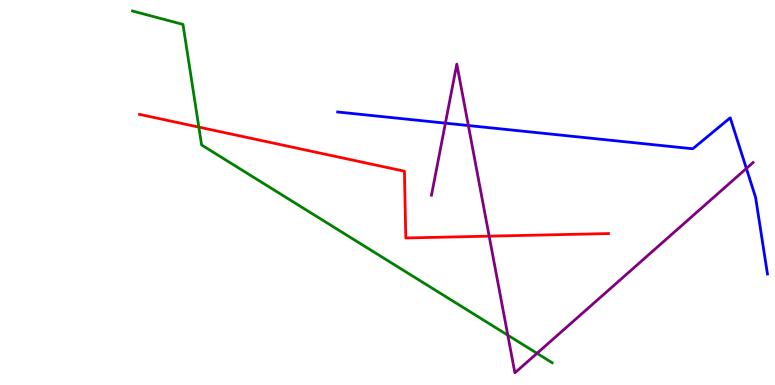[{'lines': ['blue', 'red'], 'intersections': []}, {'lines': ['green', 'red'], 'intersections': [{'x': 2.57, 'y': 6.7}]}, {'lines': ['purple', 'red'], 'intersections': [{'x': 6.31, 'y': 3.87}]}, {'lines': ['blue', 'green'], 'intersections': []}, {'lines': ['blue', 'purple'], 'intersections': [{'x': 5.75, 'y': 6.8}, {'x': 6.04, 'y': 6.74}, {'x': 9.63, 'y': 5.62}]}, {'lines': ['green', 'purple'], 'intersections': [{'x': 6.55, 'y': 1.29}, {'x': 6.93, 'y': 0.823}]}]